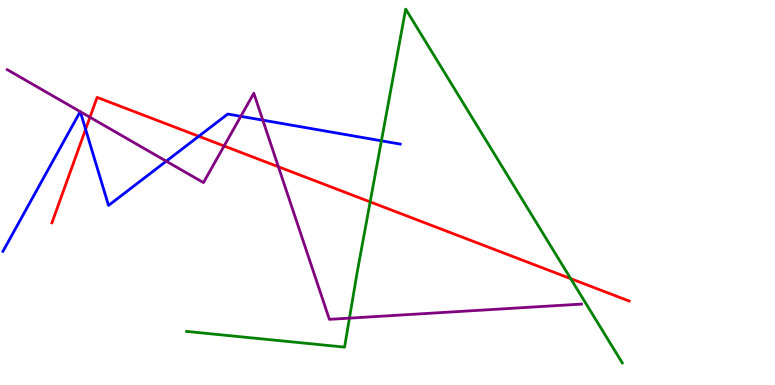[{'lines': ['blue', 'red'], 'intersections': [{'x': 1.1, 'y': 6.64}, {'x': 2.56, 'y': 6.46}]}, {'lines': ['green', 'red'], 'intersections': [{'x': 4.78, 'y': 4.76}, {'x': 7.36, 'y': 2.76}]}, {'lines': ['purple', 'red'], 'intersections': [{'x': 1.16, 'y': 6.95}, {'x': 2.89, 'y': 6.21}, {'x': 3.59, 'y': 5.67}]}, {'lines': ['blue', 'green'], 'intersections': [{'x': 4.92, 'y': 6.34}]}, {'lines': ['blue', 'purple'], 'intersections': [{'x': 1.04, 'y': 7.1}, {'x': 1.04, 'y': 7.1}, {'x': 2.15, 'y': 5.81}, {'x': 3.11, 'y': 6.98}, {'x': 3.39, 'y': 6.88}]}, {'lines': ['green', 'purple'], 'intersections': [{'x': 4.51, 'y': 1.74}]}]